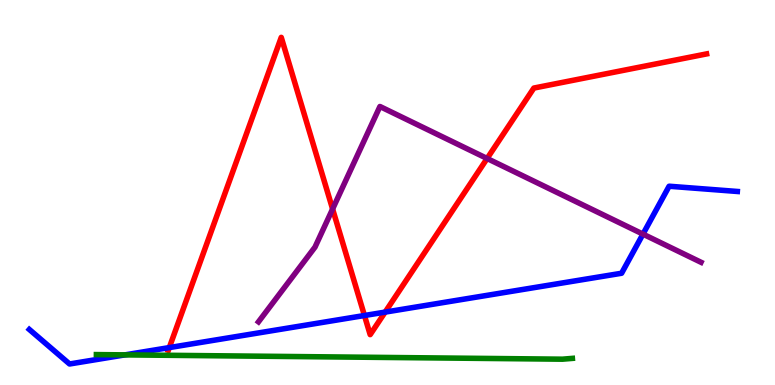[{'lines': ['blue', 'red'], 'intersections': [{'x': 2.18, 'y': 0.972}, {'x': 4.7, 'y': 1.8}, {'x': 4.97, 'y': 1.89}]}, {'lines': ['green', 'red'], 'intersections': []}, {'lines': ['purple', 'red'], 'intersections': [{'x': 4.29, 'y': 4.57}, {'x': 6.29, 'y': 5.88}]}, {'lines': ['blue', 'green'], 'intersections': [{'x': 1.61, 'y': 0.782}]}, {'lines': ['blue', 'purple'], 'intersections': [{'x': 8.3, 'y': 3.92}]}, {'lines': ['green', 'purple'], 'intersections': []}]